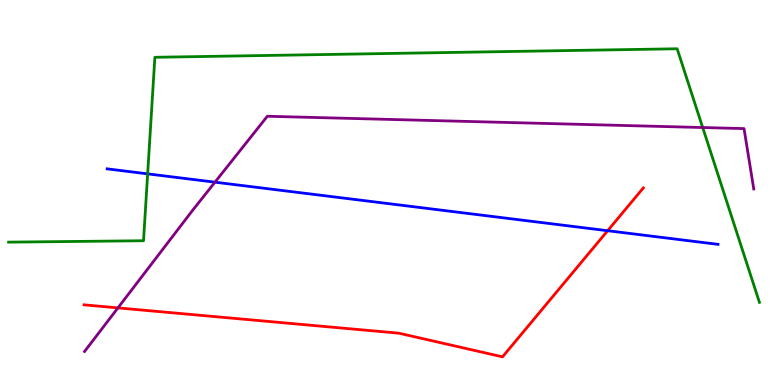[{'lines': ['blue', 'red'], 'intersections': [{'x': 7.84, 'y': 4.01}]}, {'lines': ['green', 'red'], 'intersections': []}, {'lines': ['purple', 'red'], 'intersections': [{'x': 1.52, 'y': 2.0}]}, {'lines': ['blue', 'green'], 'intersections': [{'x': 1.91, 'y': 5.48}]}, {'lines': ['blue', 'purple'], 'intersections': [{'x': 2.77, 'y': 5.27}]}, {'lines': ['green', 'purple'], 'intersections': [{'x': 9.07, 'y': 6.69}]}]